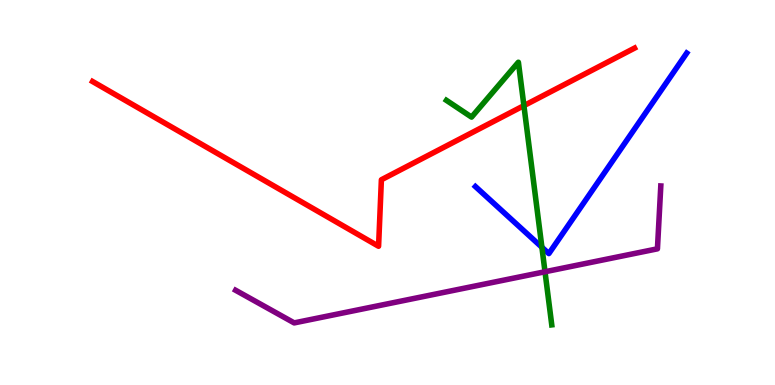[{'lines': ['blue', 'red'], 'intersections': []}, {'lines': ['green', 'red'], 'intersections': [{'x': 6.76, 'y': 7.26}]}, {'lines': ['purple', 'red'], 'intersections': []}, {'lines': ['blue', 'green'], 'intersections': [{'x': 6.99, 'y': 3.58}]}, {'lines': ['blue', 'purple'], 'intersections': []}, {'lines': ['green', 'purple'], 'intersections': [{'x': 7.03, 'y': 2.94}]}]